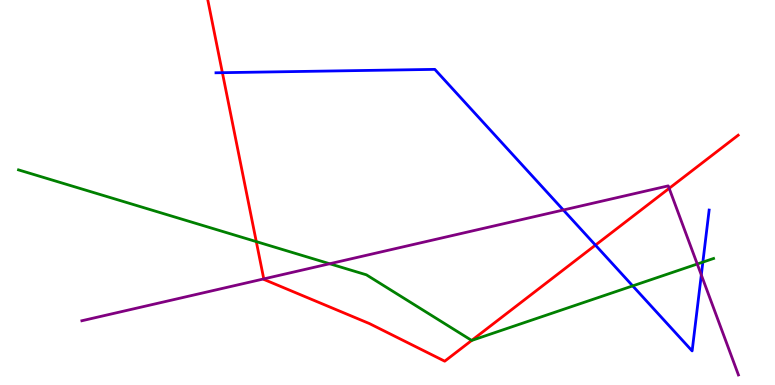[{'lines': ['blue', 'red'], 'intersections': [{'x': 2.87, 'y': 8.11}, {'x': 7.68, 'y': 3.63}]}, {'lines': ['green', 'red'], 'intersections': [{'x': 3.31, 'y': 3.72}, {'x': 6.09, 'y': 1.16}]}, {'lines': ['purple', 'red'], 'intersections': [{'x': 3.4, 'y': 2.76}, {'x': 8.63, 'y': 5.11}]}, {'lines': ['blue', 'green'], 'intersections': [{'x': 8.16, 'y': 2.57}, {'x': 9.07, 'y': 3.19}]}, {'lines': ['blue', 'purple'], 'intersections': [{'x': 7.27, 'y': 4.55}, {'x': 9.05, 'y': 2.86}]}, {'lines': ['green', 'purple'], 'intersections': [{'x': 4.25, 'y': 3.15}, {'x': 9.0, 'y': 3.14}]}]